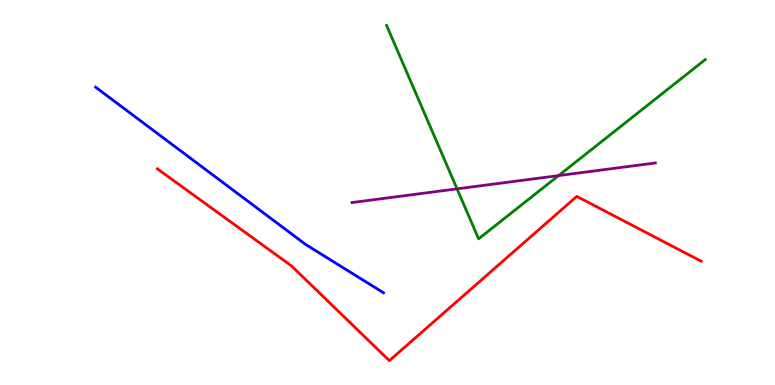[{'lines': ['blue', 'red'], 'intersections': []}, {'lines': ['green', 'red'], 'intersections': []}, {'lines': ['purple', 'red'], 'intersections': []}, {'lines': ['blue', 'green'], 'intersections': []}, {'lines': ['blue', 'purple'], 'intersections': []}, {'lines': ['green', 'purple'], 'intersections': [{'x': 5.9, 'y': 5.09}, {'x': 7.21, 'y': 5.44}]}]